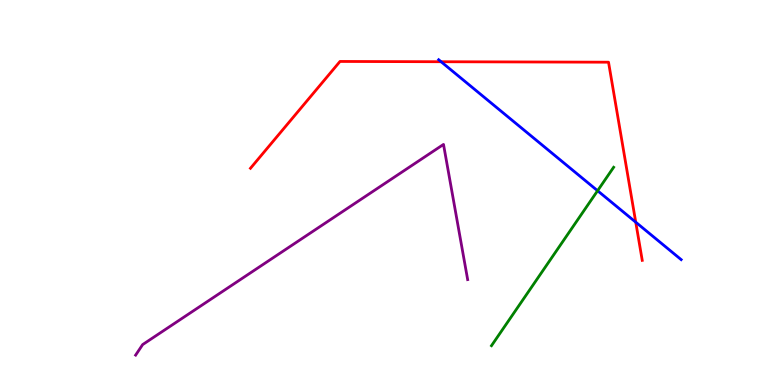[{'lines': ['blue', 'red'], 'intersections': [{'x': 5.69, 'y': 8.4}, {'x': 8.2, 'y': 4.23}]}, {'lines': ['green', 'red'], 'intersections': []}, {'lines': ['purple', 'red'], 'intersections': []}, {'lines': ['blue', 'green'], 'intersections': [{'x': 7.71, 'y': 5.05}]}, {'lines': ['blue', 'purple'], 'intersections': []}, {'lines': ['green', 'purple'], 'intersections': []}]